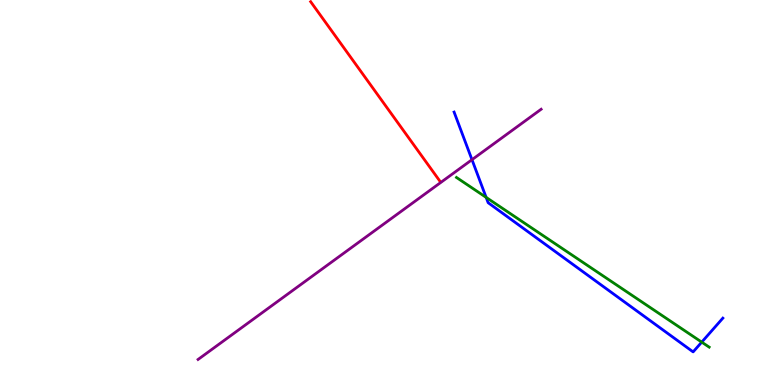[{'lines': ['blue', 'red'], 'intersections': []}, {'lines': ['green', 'red'], 'intersections': []}, {'lines': ['purple', 'red'], 'intersections': []}, {'lines': ['blue', 'green'], 'intersections': [{'x': 6.27, 'y': 4.87}, {'x': 9.05, 'y': 1.11}]}, {'lines': ['blue', 'purple'], 'intersections': [{'x': 6.09, 'y': 5.85}]}, {'lines': ['green', 'purple'], 'intersections': []}]